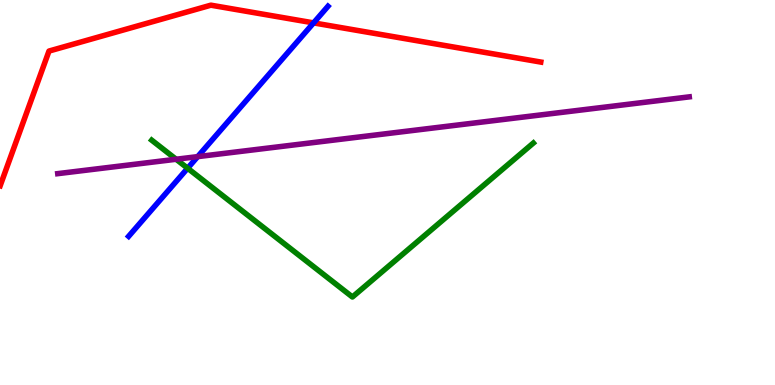[{'lines': ['blue', 'red'], 'intersections': [{'x': 4.05, 'y': 9.41}]}, {'lines': ['green', 'red'], 'intersections': []}, {'lines': ['purple', 'red'], 'intersections': []}, {'lines': ['blue', 'green'], 'intersections': [{'x': 2.42, 'y': 5.63}]}, {'lines': ['blue', 'purple'], 'intersections': [{'x': 2.55, 'y': 5.93}]}, {'lines': ['green', 'purple'], 'intersections': [{'x': 2.27, 'y': 5.86}]}]